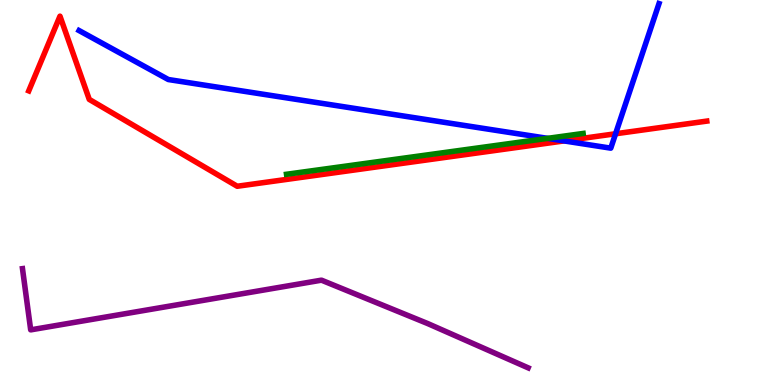[{'lines': ['blue', 'red'], 'intersections': [{'x': 7.28, 'y': 6.34}, {'x': 7.94, 'y': 6.53}]}, {'lines': ['green', 'red'], 'intersections': []}, {'lines': ['purple', 'red'], 'intersections': []}, {'lines': ['blue', 'green'], 'intersections': [{'x': 7.07, 'y': 6.41}]}, {'lines': ['blue', 'purple'], 'intersections': []}, {'lines': ['green', 'purple'], 'intersections': []}]